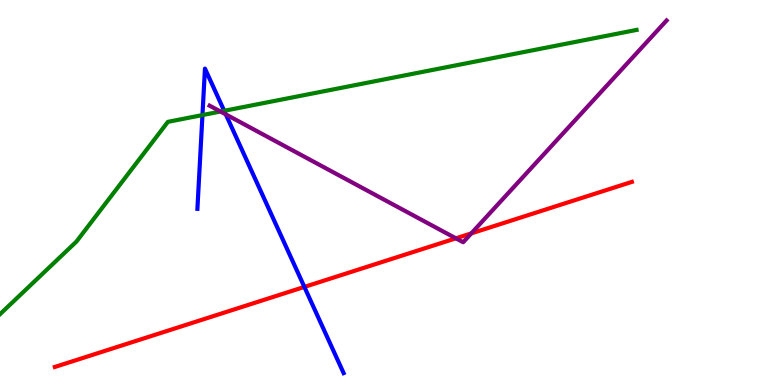[{'lines': ['blue', 'red'], 'intersections': [{'x': 3.93, 'y': 2.55}]}, {'lines': ['green', 'red'], 'intersections': []}, {'lines': ['purple', 'red'], 'intersections': [{'x': 5.88, 'y': 3.81}, {'x': 6.08, 'y': 3.94}]}, {'lines': ['blue', 'green'], 'intersections': [{'x': 2.61, 'y': 7.01}, {'x': 2.89, 'y': 7.12}]}, {'lines': ['blue', 'purple'], 'intersections': [{'x': 2.91, 'y': 7.03}]}, {'lines': ['green', 'purple'], 'intersections': [{'x': 2.85, 'y': 7.1}]}]